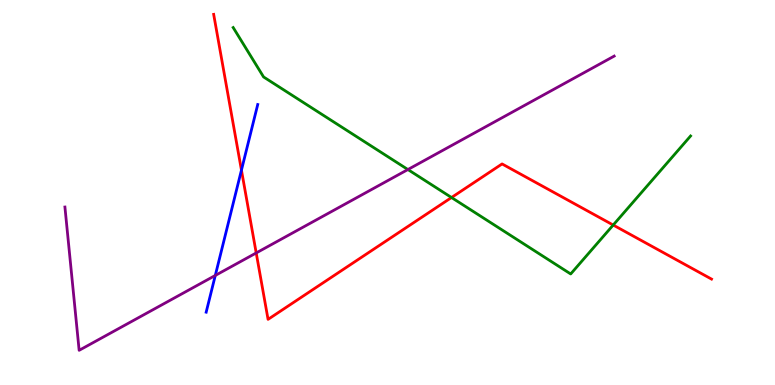[{'lines': ['blue', 'red'], 'intersections': [{'x': 3.12, 'y': 5.58}]}, {'lines': ['green', 'red'], 'intersections': [{'x': 5.83, 'y': 4.87}, {'x': 7.91, 'y': 4.15}]}, {'lines': ['purple', 'red'], 'intersections': [{'x': 3.31, 'y': 3.43}]}, {'lines': ['blue', 'green'], 'intersections': []}, {'lines': ['blue', 'purple'], 'intersections': [{'x': 2.78, 'y': 2.85}]}, {'lines': ['green', 'purple'], 'intersections': [{'x': 5.26, 'y': 5.6}]}]